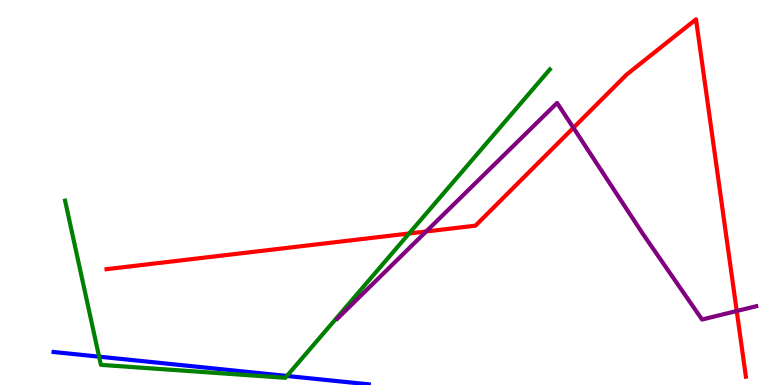[{'lines': ['blue', 'red'], 'intersections': []}, {'lines': ['green', 'red'], 'intersections': [{'x': 5.28, 'y': 3.94}]}, {'lines': ['purple', 'red'], 'intersections': [{'x': 5.5, 'y': 3.99}, {'x': 7.4, 'y': 6.68}, {'x': 9.51, 'y': 1.92}]}, {'lines': ['blue', 'green'], 'intersections': [{'x': 1.28, 'y': 0.736}, {'x': 3.7, 'y': 0.235}]}, {'lines': ['blue', 'purple'], 'intersections': []}, {'lines': ['green', 'purple'], 'intersections': []}]